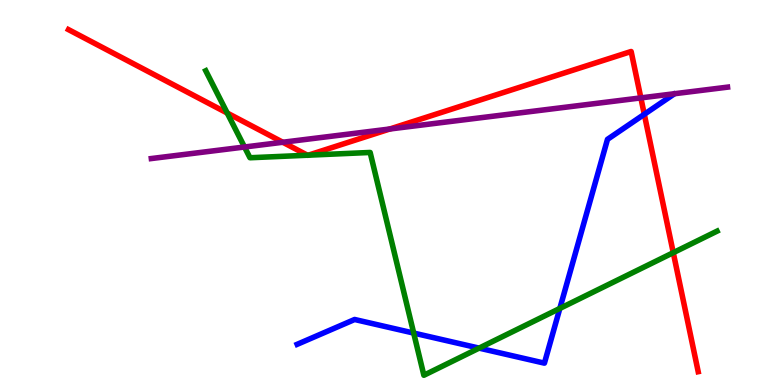[{'lines': ['blue', 'red'], 'intersections': [{'x': 8.31, 'y': 7.03}]}, {'lines': ['green', 'red'], 'intersections': [{'x': 2.93, 'y': 7.06}, {'x': 3.97, 'y': 5.97}, {'x': 3.98, 'y': 5.97}, {'x': 8.69, 'y': 3.44}]}, {'lines': ['purple', 'red'], 'intersections': [{'x': 3.65, 'y': 6.31}, {'x': 5.03, 'y': 6.65}, {'x': 8.27, 'y': 7.46}]}, {'lines': ['blue', 'green'], 'intersections': [{'x': 5.34, 'y': 1.35}, {'x': 6.18, 'y': 0.958}, {'x': 7.22, 'y': 1.99}]}, {'lines': ['blue', 'purple'], 'intersections': []}, {'lines': ['green', 'purple'], 'intersections': [{'x': 3.15, 'y': 6.18}]}]